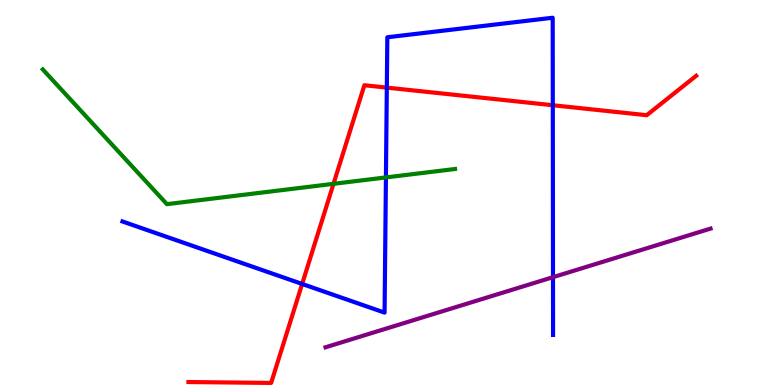[{'lines': ['blue', 'red'], 'intersections': [{'x': 3.9, 'y': 2.62}, {'x': 4.99, 'y': 7.72}, {'x': 7.13, 'y': 7.27}]}, {'lines': ['green', 'red'], 'intersections': [{'x': 4.3, 'y': 5.23}]}, {'lines': ['purple', 'red'], 'intersections': []}, {'lines': ['blue', 'green'], 'intersections': [{'x': 4.98, 'y': 5.39}]}, {'lines': ['blue', 'purple'], 'intersections': [{'x': 7.14, 'y': 2.8}]}, {'lines': ['green', 'purple'], 'intersections': []}]